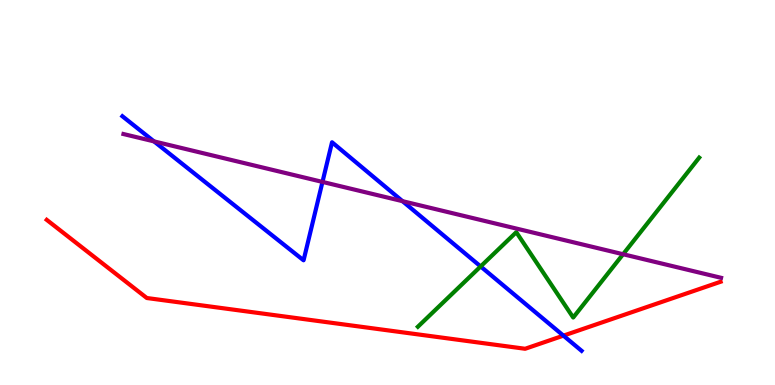[{'lines': ['blue', 'red'], 'intersections': [{'x': 7.27, 'y': 1.28}]}, {'lines': ['green', 'red'], 'intersections': []}, {'lines': ['purple', 'red'], 'intersections': []}, {'lines': ['blue', 'green'], 'intersections': [{'x': 6.2, 'y': 3.08}]}, {'lines': ['blue', 'purple'], 'intersections': [{'x': 1.99, 'y': 6.33}, {'x': 4.16, 'y': 5.27}, {'x': 5.19, 'y': 4.77}]}, {'lines': ['green', 'purple'], 'intersections': [{'x': 8.04, 'y': 3.4}]}]